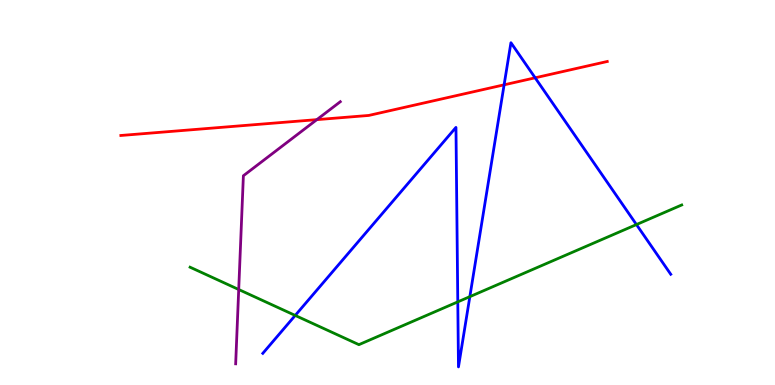[{'lines': ['blue', 'red'], 'intersections': [{'x': 6.5, 'y': 7.8}, {'x': 6.91, 'y': 7.98}]}, {'lines': ['green', 'red'], 'intersections': []}, {'lines': ['purple', 'red'], 'intersections': [{'x': 4.09, 'y': 6.89}]}, {'lines': ['blue', 'green'], 'intersections': [{'x': 3.81, 'y': 1.81}, {'x': 5.91, 'y': 2.16}, {'x': 6.06, 'y': 2.29}, {'x': 8.21, 'y': 4.17}]}, {'lines': ['blue', 'purple'], 'intersections': []}, {'lines': ['green', 'purple'], 'intersections': [{'x': 3.08, 'y': 2.48}]}]